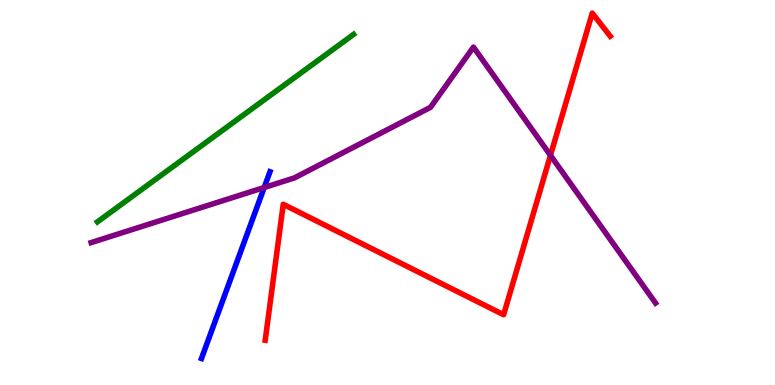[{'lines': ['blue', 'red'], 'intersections': []}, {'lines': ['green', 'red'], 'intersections': []}, {'lines': ['purple', 'red'], 'intersections': [{'x': 7.1, 'y': 5.96}]}, {'lines': ['blue', 'green'], 'intersections': []}, {'lines': ['blue', 'purple'], 'intersections': [{'x': 3.41, 'y': 5.13}]}, {'lines': ['green', 'purple'], 'intersections': []}]